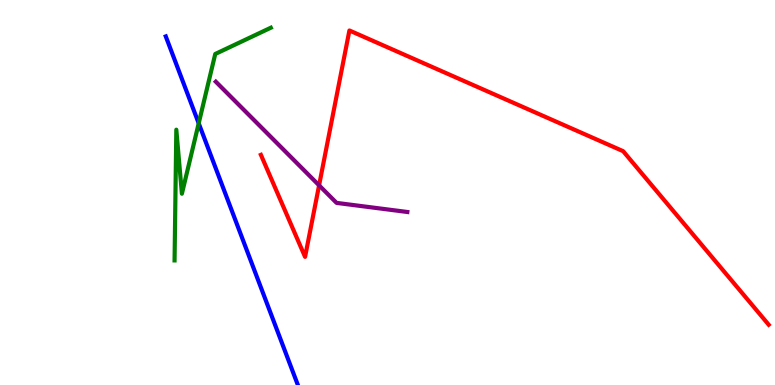[{'lines': ['blue', 'red'], 'intersections': []}, {'lines': ['green', 'red'], 'intersections': []}, {'lines': ['purple', 'red'], 'intersections': [{'x': 4.12, 'y': 5.19}]}, {'lines': ['blue', 'green'], 'intersections': [{'x': 2.56, 'y': 6.8}]}, {'lines': ['blue', 'purple'], 'intersections': []}, {'lines': ['green', 'purple'], 'intersections': []}]